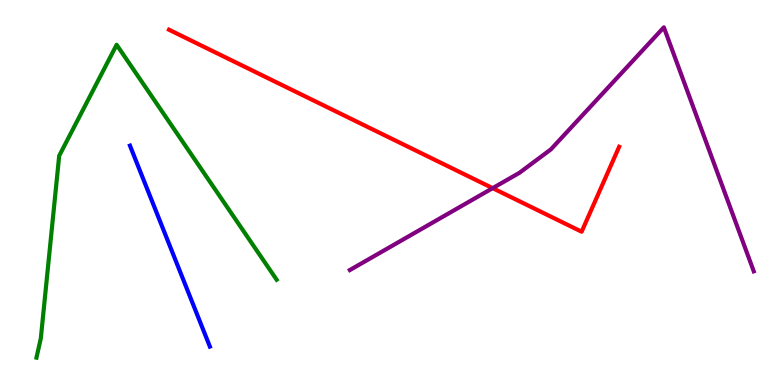[{'lines': ['blue', 'red'], 'intersections': []}, {'lines': ['green', 'red'], 'intersections': []}, {'lines': ['purple', 'red'], 'intersections': [{'x': 6.36, 'y': 5.11}]}, {'lines': ['blue', 'green'], 'intersections': []}, {'lines': ['blue', 'purple'], 'intersections': []}, {'lines': ['green', 'purple'], 'intersections': []}]